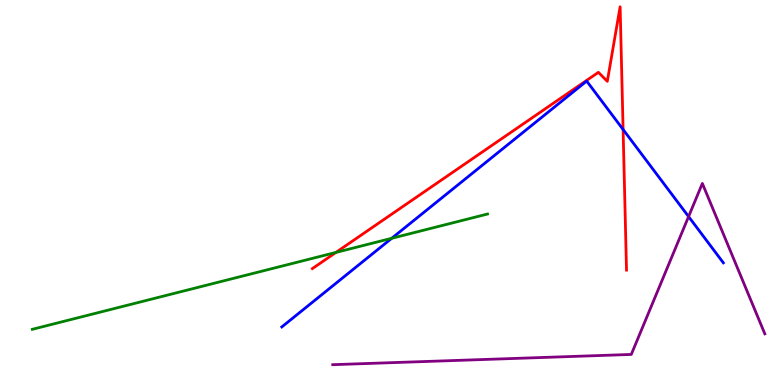[{'lines': ['blue', 'red'], 'intersections': [{'x': 8.04, 'y': 6.64}]}, {'lines': ['green', 'red'], 'intersections': [{'x': 4.33, 'y': 3.44}]}, {'lines': ['purple', 'red'], 'intersections': []}, {'lines': ['blue', 'green'], 'intersections': [{'x': 5.05, 'y': 3.81}]}, {'lines': ['blue', 'purple'], 'intersections': [{'x': 8.88, 'y': 4.37}]}, {'lines': ['green', 'purple'], 'intersections': []}]